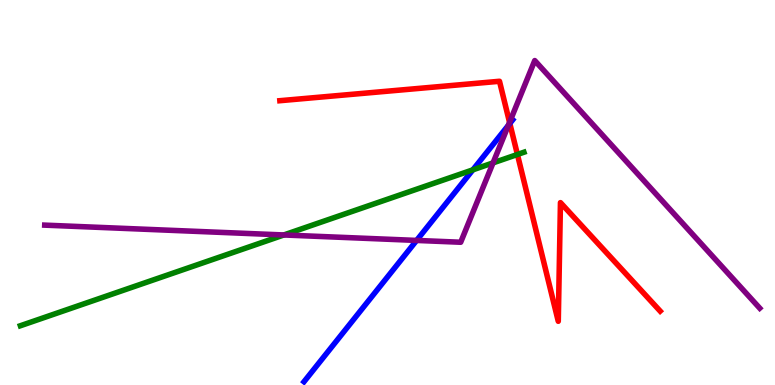[{'lines': ['blue', 'red'], 'intersections': [{'x': 6.58, 'y': 6.79}]}, {'lines': ['green', 'red'], 'intersections': [{'x': 6.68, 'y': 5.99}]}, {'lines': ['purple', 'red'], 'intersections': [{'x': 6.57, 'y': 6.82}]}, {'lines': ['blue', 'green'], 'intersections': [{'x': 6.1, 'y': 5.59}]}, {'lines': ['blue', 'purple'], 'intersections': [{'x': 5.38, 'y': 3.76}, {'x': 6.56, 'y': 6.75}]}, {'lines': ['green', 'purple'], 'intersections': [{'x': 3.66, 'y': 3.9}, {'x': 6.36, 'y': 5.77}]}]